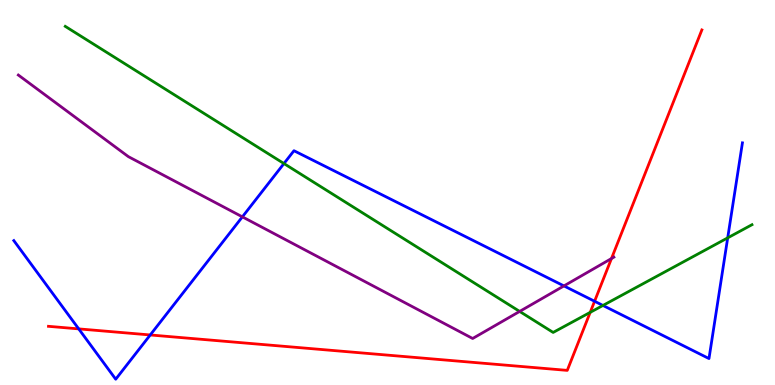[{'lines': ['blue', 'red'], 'intersections': [{'x': 1.02, 'y': 1.46}, {'x': 1.94, 'y': 1.3}, {'x': 7.67, 'y': 2.17}]}, {'lines': ['green', 'red'], 'intersections': [{'x': 7.62, 'y': 1.89}]}, {'lines': ['purple', 'red'], 'intersections': [{'x': 7.89, 'y': 3.28}]}, {'lines': ['blue', 'green'], 'intersections': [{'x': 3.66, 'y': 5.75}, {'x': 7.78, 'y': 2.07}, {'x': 9.39, 'y': 3.82}]}, {'lines': ['blue', 'purple'], 'intersections': [{'x': 3.13, 'y': 4.37}, {'x': 7.28, 'y': 2.57}]}, {'lines': ['green', 'purple'], 'intersections': [{'x': 6.71, 'y': 1.91}]}]